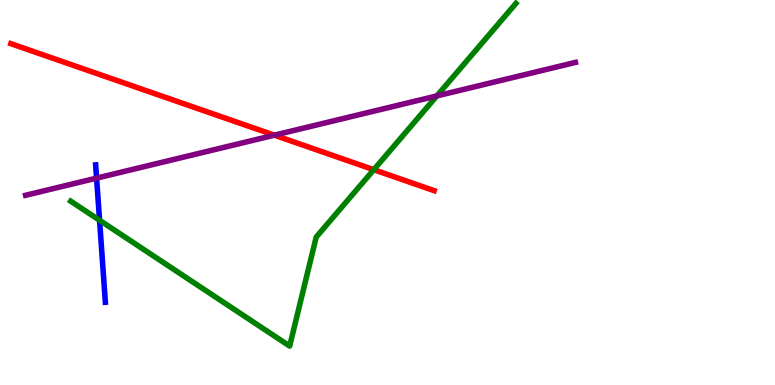[{'lines': ['blue', 'red'], 'intersections': []}, {'lines': ['green', 'red'], 'intersections': [{'x': 4.82, 'y': 5.59}]}, {'lines': ['purple', 'red'], 'intersections': [{'x': 3.54, 'y': 6.49}]}, {'lines': ['blue', 'green'], 'intersections': [{'x': 1.28, 'y': 4.28}]}, {'lines': ['blue', 'purple'], 'intersections': [{'x': 1.25, 'y': 5.37}]}, {'lines': ['green', 'purple'], 'intersections': [{'x': 5.64, 'y': 7.51}]}]